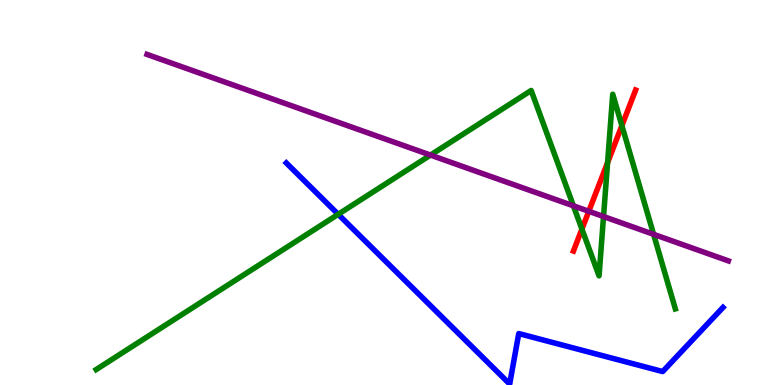[{'lines': ['blue', 'red'], 'intersections': []}, {'lines': ['green', 'red'], 'intersections': [{'x': 7.51, 'y': 4.05}, {'x': 7.84, 'y': 5.78}, {'x': 8.02, 'y': 6.74}]}, {'lines': ['purple', 'red'], 'intersections': [{'x': 7.6, 'y': 4.51}]}, {'lines': ['blue', 'green'], 'intersections': [{'x': 4.36, 'y': 4.43}]}, {'lines': ['blue', 'purple'], 'intersections': []}, {'lines': ['green', 'purple'], 'intersections': [{'x': 5.55, 'y': 5.97}, {'x': 7.4, 'y': 4.65}, {'x': 7.79, 'y': 4.38}, {'x': 8.43, 'y': 3.91}]}]